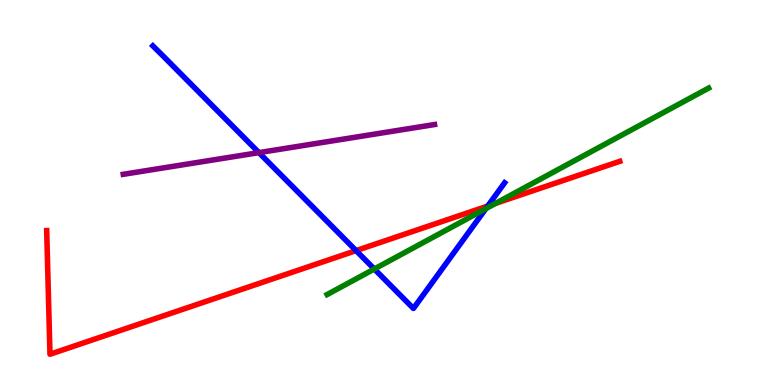[{'lines': ['blue', 'red'], 'intersections': [{'x': 4.59, 'y': 3.49}, {'x': 6.29, 'y': 4.65}]}, {'lines': ['green', 'red'], 'intersections': [{'x': 6.39, 'y': 4.72}]}, {'lines': ['purple', 'red'], 'intersections': []}, {'lines': ['blue', 'green'], 'intersections': [{'x': 4.83, 'y': 3.01}, {'x': 6.27, 'y': 4.58}]}, {'lines': ['blue', 'purple'], 'intersections': [{'x': 3.34, 'y': 6.04}]}, {'lines': ['green', 'purple'], 'intersections': []}]